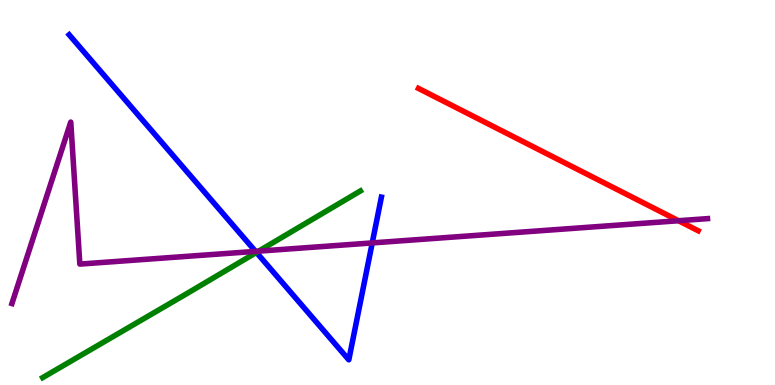[{'lines': ['blue', 'red'], 'intersections': []}, {'lines': ['green', 'red'], 'intersections': []}, {'lines': ['purple', 'red'], 'intersections': [{'x': 8.76, 'y': 4.27}]}, {'lines': ['blue', 'green'], 'intersections': [{'x': 3.31, 'y': 3.44}]}, {'lines': ['blue', 'purple'], 'intersections': [{'x': 3.3, 'y': 3.47}, {'x': 4.8, 'y': 3.69}]}, {'lines': ['green', 'purple'], 'intersections': [{'x': 3.34, 'y': 3.48}]}]